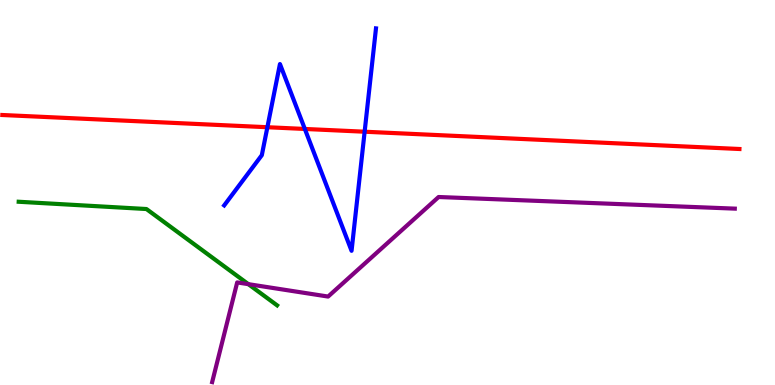[{'lines': ['blue', 'red'], 'intersections': [{'x': 3.45, 'y': 6.7}, {'x': 3.93, 'y': 6.65}, {'x': 4.7, 'y': 6.58}]}, {'lines': ['green', 'red'], 'intersections': []}, {'lines': ['purple', 'red'], 'intersections': []}, {'lines': ['blue', 'green'], 'intersections': []}, {'lines': ['blue', 'purple'], 'intersections': []}, {'lines': ['green', 'purple'], 'intersections': [{'x': 3.2, 'y': 2.62}]}]